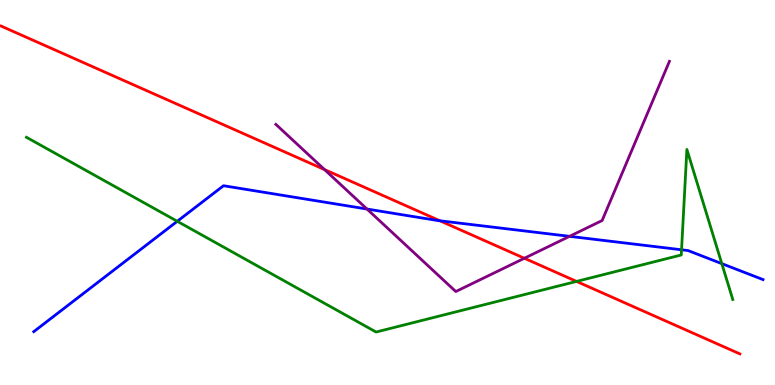[{'lines': ['blue', 'red'], 'intersections': [{'x': 5.68, 'y': 4.27}]}, {'lines': ['green', 'red'], 'intersections': [{'x': 7.44, 'y': 2.69}]}, {'lines': ['purple', 'red'], 'intersections': [{'x': 4.19, 'y': 5.6}, {'x': 6.77, 'y': 3.29}]}, {'lines': ['blue', 'green'], 'intersections': [{'x': 2.29, 'y': 4.25}, {'x': 8.79, 'y': 3.51}, {'x': 9.31, 'y': 3.15}]}, {'lines': ['blue', 'purple'], 'intersections': [{'x': 4.74, 'y': 4.57}, {'x': 7.35, 'y': 3.86}]}, {'lines': ['green', 'purple'], 'intersections': []}]